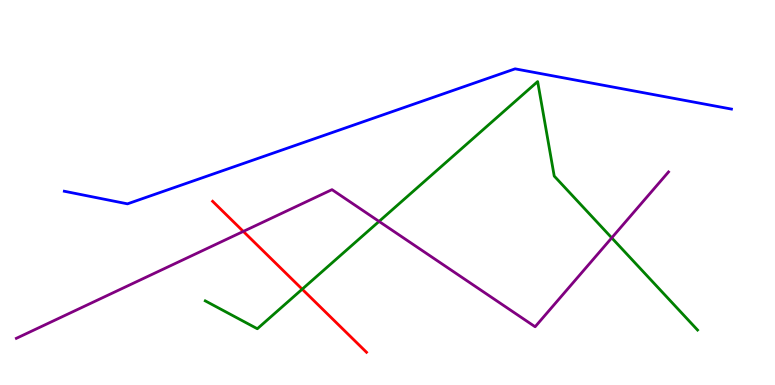[{'lines': ['blue', 'red'], 'intersections': []}, {'lines': ['green', 'red'], 'intersections': [{'x': 3.9, 'y': 2.49}]}, {'lines': ['purple', 'red'], 'intersections': [{'x': 3.14, 'y': 3.99}]}, {'lines': ['blue', 'green'], 'intersections': []}, {'lines': ['blue', 'purple'], 'intersections': []}, {'lines': ['green', 'purple'], 'intersections': [{'x': 4.89, 'y': 4.25}, {'x': 7.89, 'y': 3.82}]}]